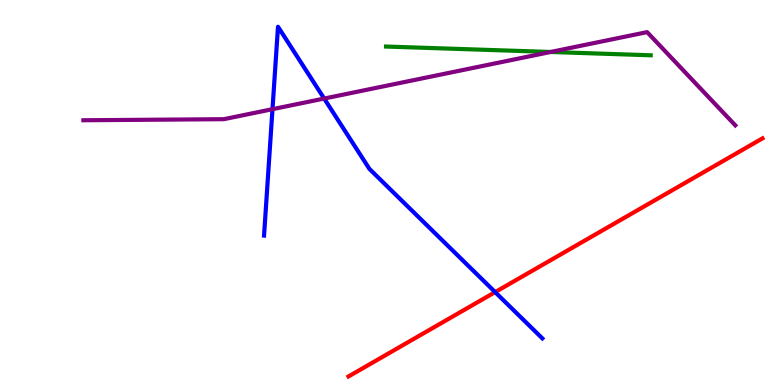[{'lines': ['blue', 'red'], 'intersections': [{'x': 6.39, 'y': 2.41}]}, {'lines': ['green', 'red'], 'intersections': []}, {'lines': ['purple', 'red'], 'intersections': []}, {'lines': ['blue', 'green'], 'intersections': []}, {'lines': ['blue', 'purple'], 'intersections': [{'x': 3.52, 'y': 7.16}, {'x': 4.18, 'y': 7.44}]}, {'lines': ['green', 'purple'], 'intersections': [{'x': 7.1, 'y': 8.65}]}]